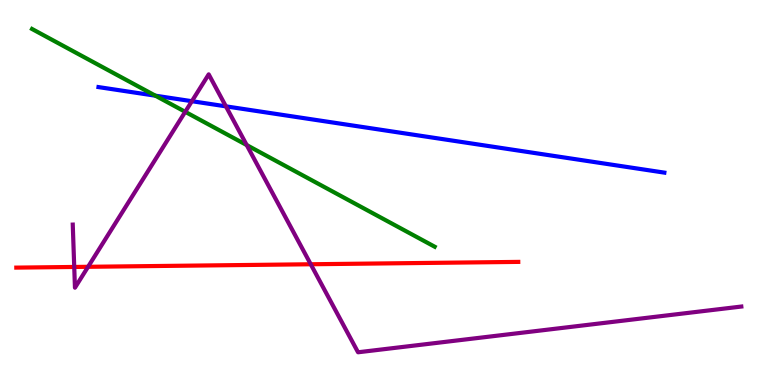[{'lines': ['blue', 'red'], 'intersections': []}, {'lines': ['green', 'red'], 'intersections': []}, {'lines': ['purple', 'red'], 'intersections': [{'x': 0.958, 'y': 3.07}, {'x': 1.14, 'y': 3.07}, {'x': 4.01, 'y': 3.14}]}, {'lines': ['blue', 'green'], 'intersections': [{'x': 2.0, 'y': 7.51}]}, {'lines': ['blue', 'purple'], 'intersections': [{'x': 2.48, 'y': 7.37}, {'x': 2.91, 'y': 7.24}]}, {'lines': ['green', 'purple'], 'intersections': [{'x': 2.39, 'y': 7.1}, {'x': 3.18, 'y': 6.23}]}]